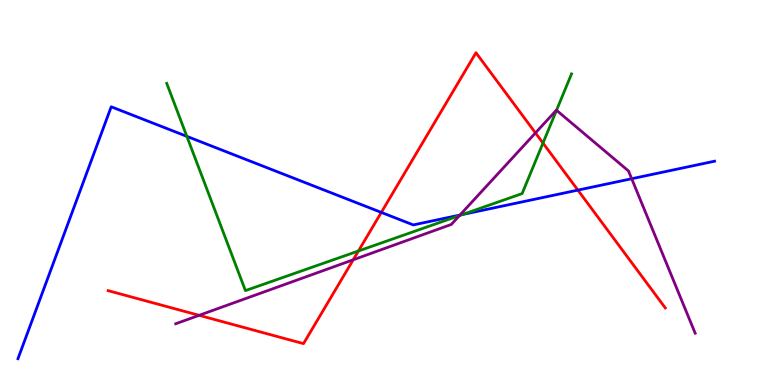[{'lines': ['blue', 'red'], 'intersections': [{'x': 4.92, 'y': 4.48}, {'x': 7.46, 'y': 5.06}]}, {'lines': ['green', 'red'], 'intersections': [{'x': 4.63, 'y': 3.48}, {'x': 7.01, 'y': 6.28}]}, {'lines': ['purple', 'red'], 'intersections': [{'x': 2.57, 'y': 1.81}, {'x': 4.56, 'y': 3.25}, {'x': 6.91, 'y': 6.55}]}, {'lines': ['blue', 'green'], 'intersections': [{'x': 2.41, 'y': 6.46}, {'x': 5.97, 'y': 4.43}]}, {'lines': ['blue', 'purple'], 'intersections': [{'x': 5.93, 'y': 4.41}, {'x': 8.15, 'y': 5.36}]}, {'lines': ['green', 'purple'], 'intersections': [{'x': 5.93, 'y': 4.4}, {'x': 7.18, 'y': 7.14}]}]